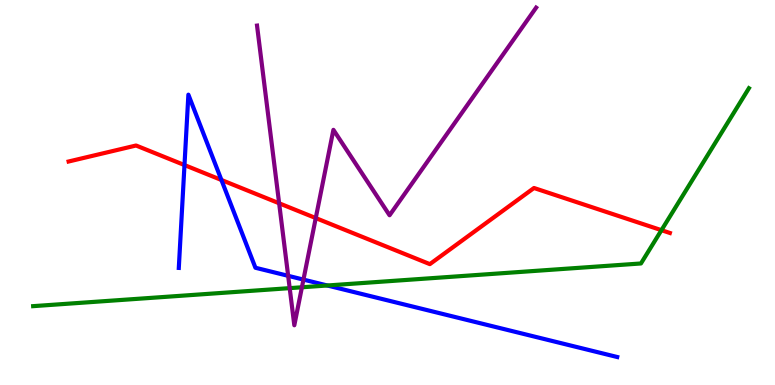[{'lines': ['blue', 'red'], 'intersections': [{'x': 2.38, 'y': 5.71}, {'x': 2.86, 'y': 5.33}]}, {'lines': ['green', 'red'], 'intersections': [{'x': 8.53, 'y': 4.02}]}, {'lines': ['purple', 'red'], 'intersections': [{'x': 3.6, 'y': 4.72}, {'x': 4.07, 'y': 4.34}]}, {'lines': ['blue', 'green'], 'intersections': [{'x': 4.22, 'y': 2.58}]}, {'lines': ['blue', 'purple'], 'intersections': [{'x': 3.72, 'y': 2.84}, {'x': 3.92, 'y': 2.74}]}, {'lines': ['green', 'purple'], 'intersections': [{'x': 3.74, 'y': 2.52}, {'x': 3.9, 'y': 2.54}]}]